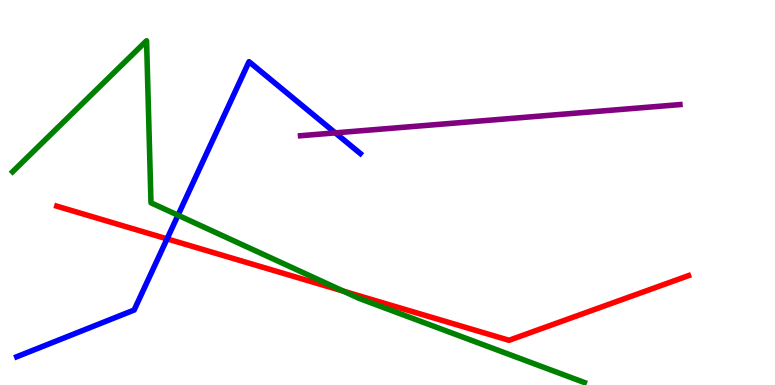[{'lines': ['blue', 'red'], 'intersections': [{'x': 2.16, 'y': 3.8}]}, {'lines': ['green', 'red'], 'intersections': [{'x': 4.43, 'y': 2.44}]}, {'lines': ['purple', 'red'], 'intersections': []}, {'lines': ['blue', 'green'], 'intersections': [{'x': 2.3, 'y': 4.41}]}, {'lines': ['blue', 'purple'], 'intersections': [{'x': 4.33, 'y': 6.55}]}, {'lines': ['green', 'purple'], 'intersections': []}]